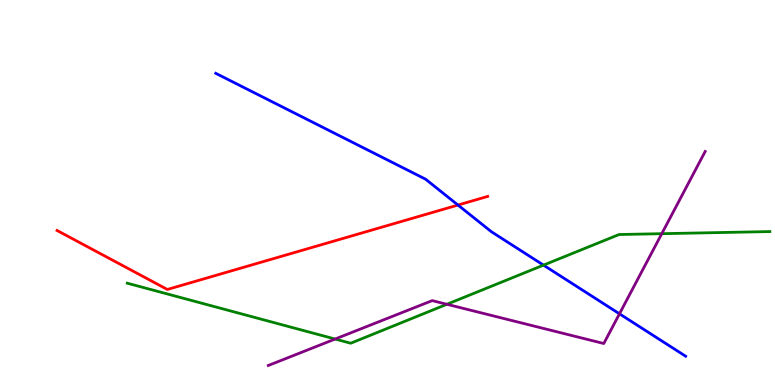[{'lines': ['blue', 'red'], 'intersections': [{'x': 5.91, 'y': 4.67}]}, {'lines': ['green', 'red'], 'intersections': []}, {'lines': ['purple', 'red'], 'intersections': []}, {'lines': ['blue', 'green'], 'intersections': [{'x': 7.01, 'y': 3.11}]}, {'lines': ['blue', 'purple'], 'intersections': [{'x': 7.99, 'y': 1.85}]}, {'lines': ['green', 'purple'], 'intersections': [{'x': 4.32, 'y': 1.19}, {'x': 5.77, 'y': 2.1}, {'x': 8.54, 'y': 3.93}]}]